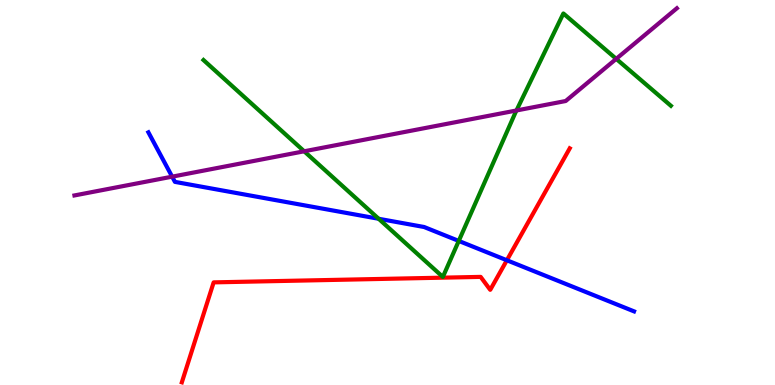[{'lines': ['blue', 'red'], 'intersections': [{'x': 6.54, 'y': 3.24}]}, {'lines': ['green', 'red'], 'intersections': []}, {'lines': ['purple', 'red'], 'intersections': []}, {'lines': ['blue', 'green'], 'intersections': [{'x': 4.89, 'y': 4.32}, {'x': 5.92, 'y': 3.74}]}, {'lines': ['blue', 'purple'], 'intersections': [{'x': 2.22, 'y': 5.41}]}, {'lines': ['green', 'purple'], 'intersections': [{'x': 3.92, 'y': 6.07}, {'x': 6.66, 'y': 7.13}, {'x': 7.95, 'y': 8.47}]}]